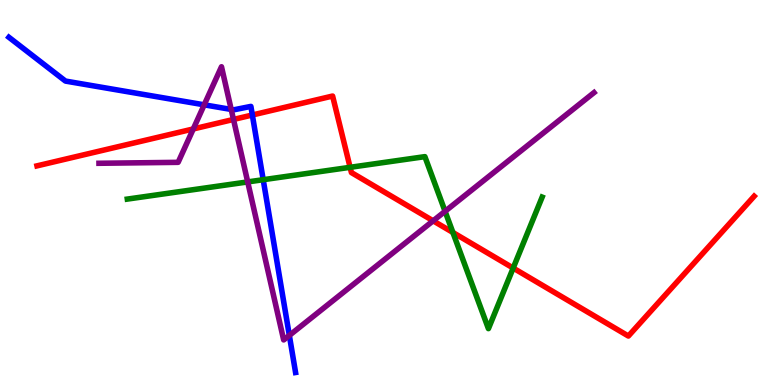[{'lines': ['blue', 'red'], 'intersections': [{'x': 3.26, 'y': 7.01}]}, {'lines': ['green', 'red'], 'intersections': [{'x': 4.52, 'y': 5.65}, {'x': 5.84, 'y': 3.96}, {'x': 6.62, 'y': 3.04}]}, {'lines': ['purple', 'red'], 'intersections': [{'x': 2.49, 'y': 6.65}, {'x': 3.01, 'y': 6.9}, {'x': 5.59, 'y': 4.26}]}, {'lines': ['blue', 'green'], 'intersections': [{'x': 3.4, 'y': 5.33}]}, {'lines': ['blue', 'purple'], 'intersections': [{'x': 2.64, 'y': 7.28}, {'x': 2.98, 'y': 7.16}, {'x': 3.73, 'y': 1.29}]}, {'lines': ['green', 'purple'], 'intersections': [{'x': 3.2, 'y': 5.27}, {'x': 5.74, 'y': 4.51}]}]